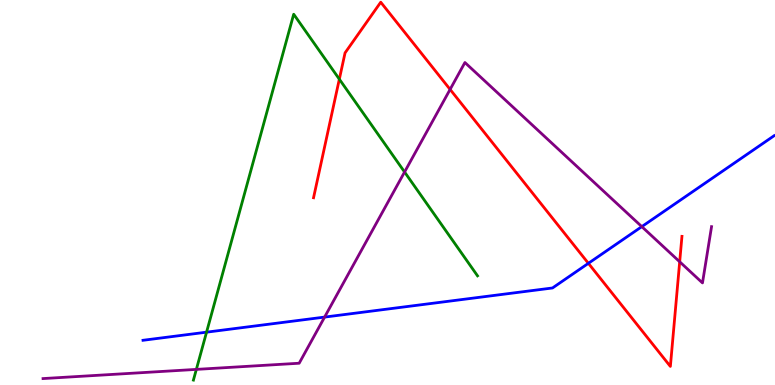[{'lines': ['blue', 'red'], 'intersections': [{'x': 7.59, 'y': 3.16}]}, {'lines': ['green', 'red'], 'intersections': [{'x': 4.38, 'y': 7.94}]}, {'lines': ['purple', 'red'], 'intersections': [{'x': 5.81, 'y': 7.68}, {'x': 8.77, 'y': 3.2}]}, {'lines': ['blue', 'green'], 'intersections': [{'x': 2.67, 'y': 1.37}]}, {'lines': ['blue', 'purple'], 'intersections': [{'x': 4.19, 'y': 1.76}, {'x': 8.28, 'y': 4.11}]}, {'lines': ['green', 'purple'], 'intersections': [{'x': 2.53, 'y': 0.405}, {'x': 5.22, 'y': 5.53}]}]